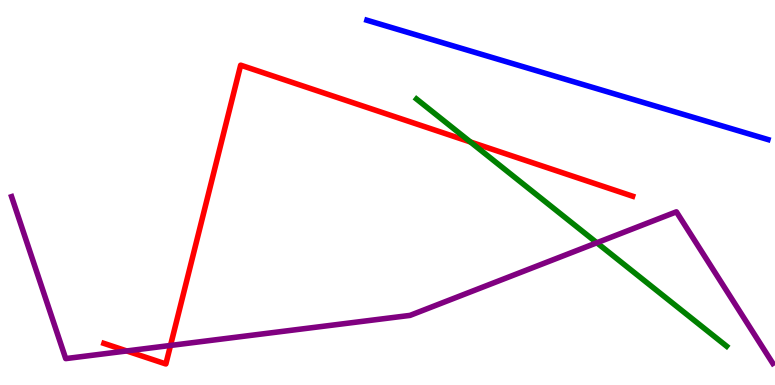[{'lines': ['blue', 'red'], 'intersections': []}, {'lines': ['green', 'red'], 'intersections': [{'x': 6.07, 'y': 6.31}]}, {'lines': ['purple', 'red'], 'intersections': [{'x': 1.63, 'y': 0.884}, {'x': 2.2, 'y': 1.03}]}, {'lines': ['blue', 'green'], 'intersections': []}, {'lines': ['blue', 'purple'], 'intersections': []}, {'lines': ['green', 'purple'], 'intersections': [{'x': 7.7, 'y': 3.69}]}]